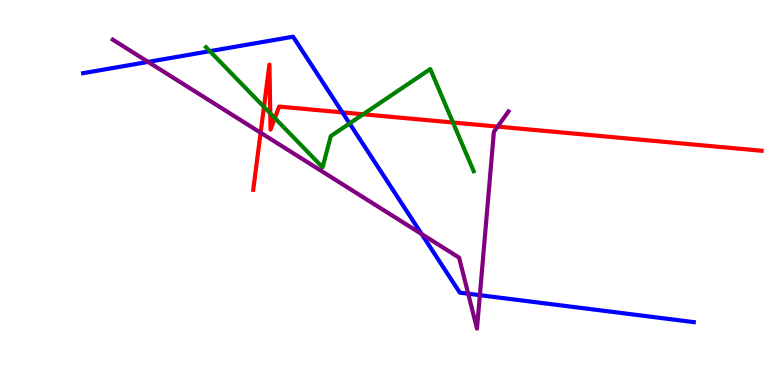[{'lines': ['blue', 'red'], 'intersections': [{'x': 4.42, 'y': 7.08}]}, {'lines': ['green', 'red'], 'intersections': [{'x': 3.41, 'y': 7.22}, {'x': 3.49, 'y': 7.06}, {'x': 3.55, 'y': 6.93}, {'x': 4.69, 'y': 7.03}, {'x': 5.84, 'y': 6.82}]}, {'lines': ['purple', 'red'], 'intersections': [{'x': 3.36, 'y': 6.55}, {'x': 6.42, 'y': 6.71}]}, {'lines': ['blue', 'green'], 'intersections': [{'x': 2.71, 'y': 8.67}, {'x': 4.51, 'y': 6.79}]}, {'lines': ['blue', 'purple'], 'intersections': [{'x': 1.91, 'y': 8.39}, {'x': 5.44, 'y': 3.92}, {'x': 6.04, 'y': 2.37}, {'x': 6.19, 'y': 2.33}]}, {'lines': ['green', 'purple'], 'intersections': []}]